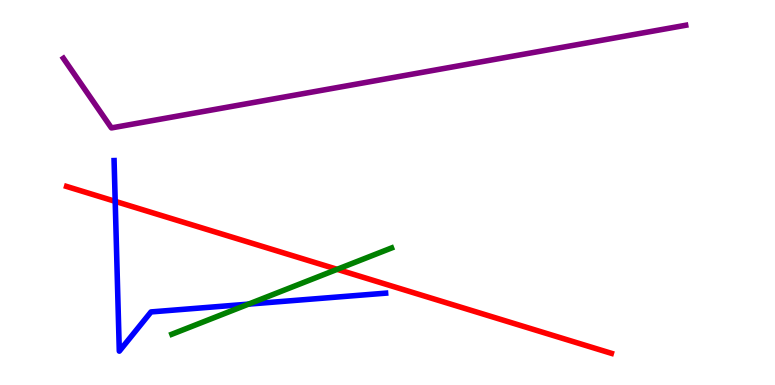[{'lines': ['blue', 'red'], 'intersections': [{'x': 1.49, 'y': 4.77}]}, {'lines': ['green', 'red'], 'intersections': [{'x': 4.35, 'y': 3.0}]}, {'lines': ['purple', 'red'], 'intersections': []}, {'lines': ['blue', 'green'], 'intersections': [{'x': 3.21, 'y': 2.1}]}, {'lines': ['blue', 'purple'], 'intersections': []}, {'lines': ['green', 'purple'], 'intersections': []}]